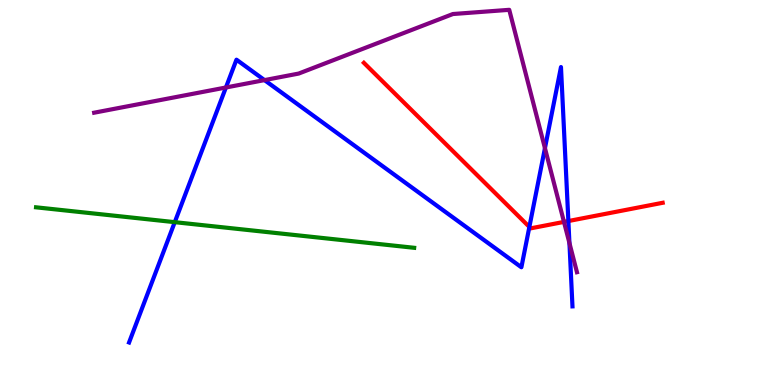[{'lines': ['blue', 'red'], 'intersections': [{'x': 6.83, 'y': 4.11}, {'x': 7.33, 'y': 4.26}]}, {'lines': ['green', 'red'], 'intersections': []}, {'lines': ['purple', 'red'], 'intersections': [{'x': 7.28, 'y': 4.24}]}, {'lines': ['blue', 'green'], 'intersections': [{'x': 2.26, 'y': 4.23}]}, {'lines': ['blue', 'purple'], 'intersections': [{'x': 2.91, 'y': 7.73}, {'x': 3.41, 'y': 7.92}, {'x': 7.03, 'y': 6.15}, {'x': 7.35, 'y': 3.69}]}, {'lines': ['green', 'purple'], 'intersections': []}]